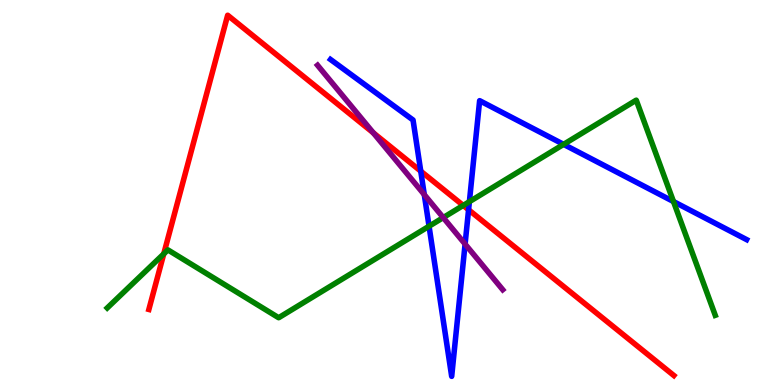[{'lines': ['blue', 'red'], 'intersections': [{'x': 5.43, 'y': 5.55}, {'x': 6.05, 'y': 4.55}]}, {'lines': ['green', 'red'], 'intersections': [{'x': 2.11, 'y': 3.41}, {'x': 5.98, 'y': 4.66}]}, {'lines': ['purple', 'red'], 'intersections': [{'x': 4.82, 'y': 6.55}]}, {'lines': ['blue', 'green'], 'intersections': [{'x': 5.54, 'y': 4.12}, {'x': 6.06, 'y': 4.76}, {'x': 7.27, 'y': 6.25}, {'x': 8.69, 'y': 4.76}]}, {'lines': ['blue', 'purple'], 'intersections': [{'x': 5.47, 'y': 4.94}, {'x': 6.0, 'y': 3.66}]}, {'lines': ['green', 'purple'], 'intersections': [{'x': 5.72, 'y': 4.35}]}]